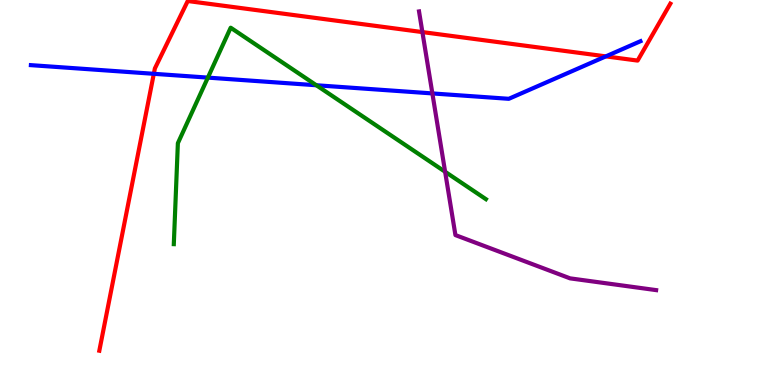[{'lines': ['blue', 'red'], 'intersections': [{'x': 1.98, 'y': 8.08}, {'x': 7.82, 'y': 8.54}]}, {'lines': ['green', 'red'], 'intersections': []}, {'lines': ['purple', 'red'], 'intersections': [{'x': 5.45, 'y': 9.17}]}, {'lines': ['blue', 'green'], 'intersections': [{'x': 2.68, 'y': 7.98}, {'x': 4.08, 'y': 7.79}]}, {'lines': ['blue', 'purple'], 'intersections': [{'x': 5.58, 'y': 7.57}]}, {'lines': ['green', 'purple'], 'intersections': [{'x': 5.74, 'y': 5.54}]}]